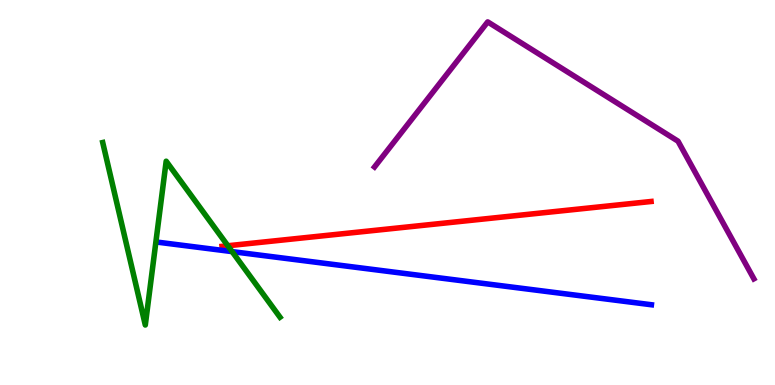[{'lines': ['blue', 'red'], 'intersections': []}, {'lines': ['green', 'red'], 'intersections': [{'x': 2.94, 'y': 3.62}]}, {'lines': ['purple', 'red'], 'intersections': []}, {'lines': ['blue', 'green'], 'intersections': [{'x': 3.0, 'y': 3.46}]}, {'lines': ['blue', 'purple'], 'intersections': []}, {'lines': ['green', 'purple'], 'intersections': []}]